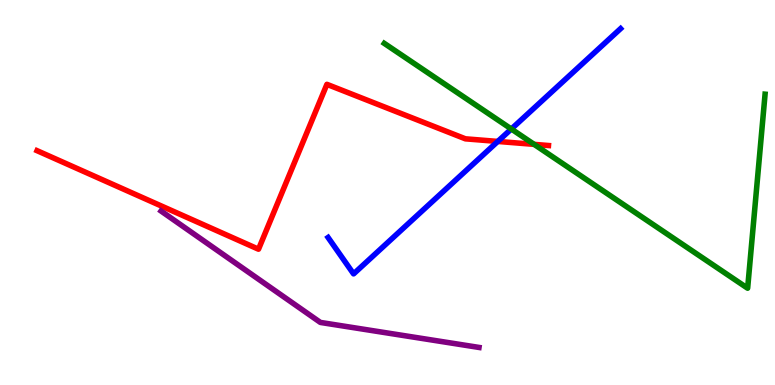[{'lines': ['blue', 'red'], 'intersections': [{'x': 6.42, 'y': 6.33}]}, {'lines': ['green', 'red'], 'intersections': [{'x': 6.89, 'y': 6.25}]}, {'lines': ['purple', 'red'], 'intersections': []}, {'lines': ['blue', 'green'], 'intersections': [{'x': 6.6, 'y': 6.65}]}, {'lines': ['blue', 'purple'], 'intersections': []}, {'lines': ['green', 'purple'], 'intersections': []}]